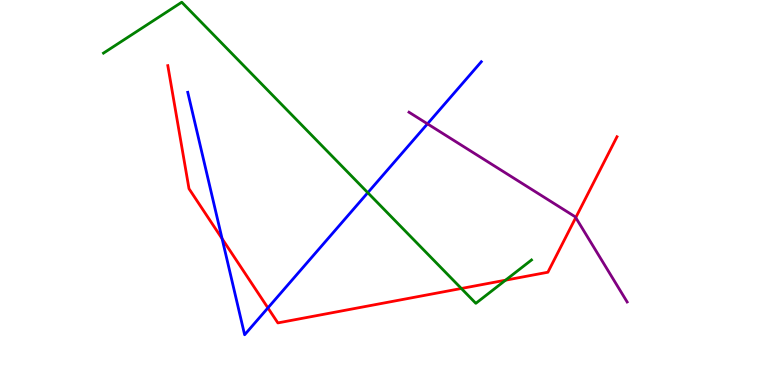[{'lines': ['blue', 'red'], 'intersections': [{'x': 2.87, 'y': 3.8}, {'x': 3.46, 'y': 2.0}]}, {'lines': ['green', 'red'], 'intersections': [{'x': 5.95, 'y': 2.51}, {'x': 6.52, 'y': 2.72}]}, {'lines': ['purple', 'red'], 'intersections': [{'x': 7.43, 'y': 4.35}]}, {'lines': ['blue', 'green'], 'intersections': [{'x': 4.75, 'y': 4.99}]}, {'lines': ['blue', 'purple'], 'intersections': [{'x': 5.52, 'y': 6.78}]}, {'lines': ['green', 'purple'], 'intersections': []}]